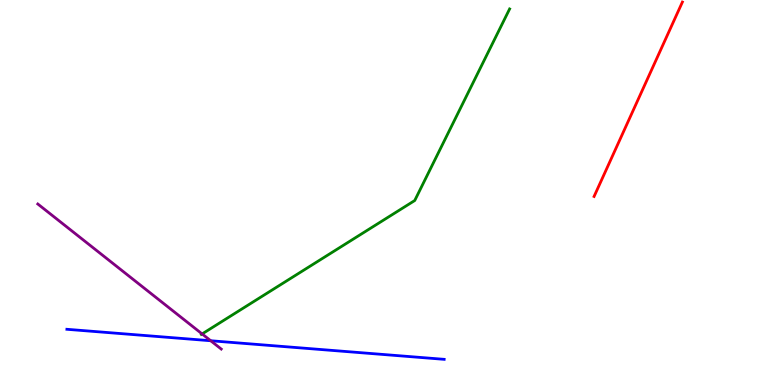[{'lines': ['blue', 'red'], 'intersections': []}, {'lines': ['green', 'red'], 'intersections': []}, {'lines': ['purple', 'red'], 'intersections': []}, {'lines': ['blue', 'green'], 'intersections': []}, {'lines': ['blue', 'purple'], 'intersections': [{'x': 2.72, 'y': 1.15}]}, {'lines': ['green', 'purple'], 'intersections': [{'x': 2.61, 'y': 1.33}]}]